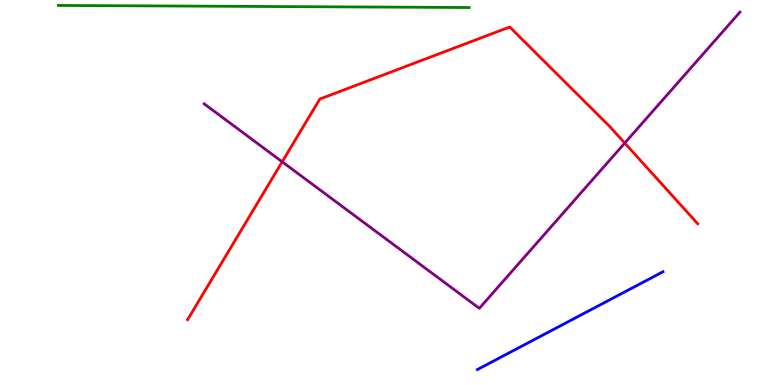[{'lines': ['blue', 'red'], 'intersections': []}, {'lines': ['green', 'red'], 'intersections': []}, {'lines': ['purple', 'red'], 'intersections': [{'x': 3.64, 'y': 5.8}, {'x': 8.06, 'y': 6.28}]}, {'lines': ['blue', 'green'], 'intersections': []}, {'lines': ['blue', 'purple'], 'intersections': []}, {'lines': ['green', 'purple'], 'intersections': []}]